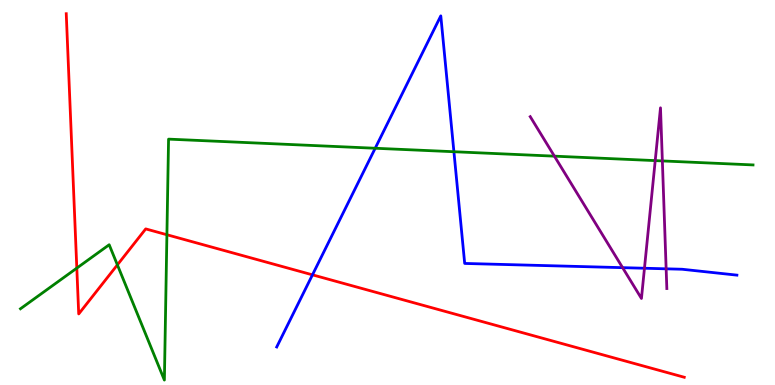[{'lines': ['blue', 'red'], 'intersections': [{'x': 4.03, 'y': 2.86}]}, {'lines': ['green', 'red'], 'intersections': [{'x': 0.991, 'y': 3.04}, {'x': 1.51, 'y': 3.12}, {'x': 2.15, 'y': 3.9}]}, {'lines': ['purple', 'red'], 'intersections': []}, {'lines': ['blue', 'green'], 'intersections': [{'x': 4.84, 'y': 6.15}, {'x': 5.86, 'y': 6.06}]}, {'lines': ['blue', 'purple'], 'intersections': [{'x': 8.03, 'y': 3.05}, {'x': 8.32, 'y': 3.03}, {'x': 8.6, 'y': 3.02}]}, {'lines': ['green', 'purple'], 'intersections': [{'x': 7.15, 'y': 5.94}, {'x': 8.45, 'y': 5.83}, {'x': 8.55, 'y': 5.82}]}]